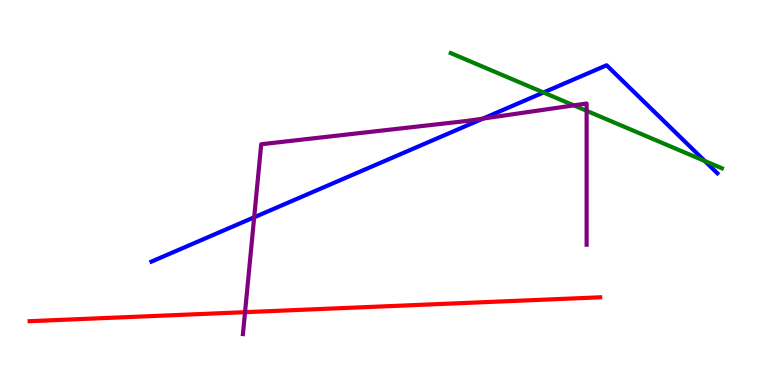[{'lines': ['blue', 'red'], 'intersections': []}, {'lines': ['green', 'red'], 'intersections': []}, {'lines': ['purple', 'red'], 'intersections': [{'x': 3.16, 'y': 1.89}]}, {'lines': ['blue', 'green'], 'intersections': [{'x': 7.01, 'y': 7.6}, {'x': 9.09, 'y': 5.82}]}, {'lines': ['blue', 'purple'], 'intersections': [{'x': 3.28, 'y': 4.36}, {'x': 6.23, 'y': 6.92}]}, {'lines': ['green', 'purple'], 'intersections': [{'x': 7.4, 'y': 7.26}, {'x': 7.57, 'y': 7.12}]}]